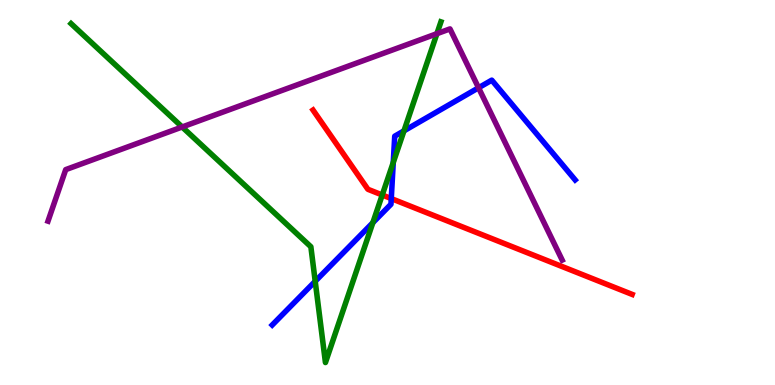[{'lines': ['blue', 'red'], 'intersections': [{'x': 5.05, 'y': 4.84}]}, {'lines': ['green', 'red'], 'intersections': [{'x': 4.93, 'y': 4.94}]}, {'lines': ['purple', 'red'], 'intersections': []}, {'lines': ['blue', 'green'], 'intersections': [{'x': 4.07, 'y': 2.69}, {'x': 4.81, 'y': 4.22}, {'x': 5.07, 'y': 5.78}, {'x': 5.21, 'y': 6.6}]}, {'lines': ['blue', 'purple'], 'intersections': [{'x': 6.17, 'y': 7.72}]}, {'lines': ['green', 'purple'], 'intersections': [{'x': 2.35, 'y': 6.7}, {'x': 5.64, 'y': 9.13}]}]